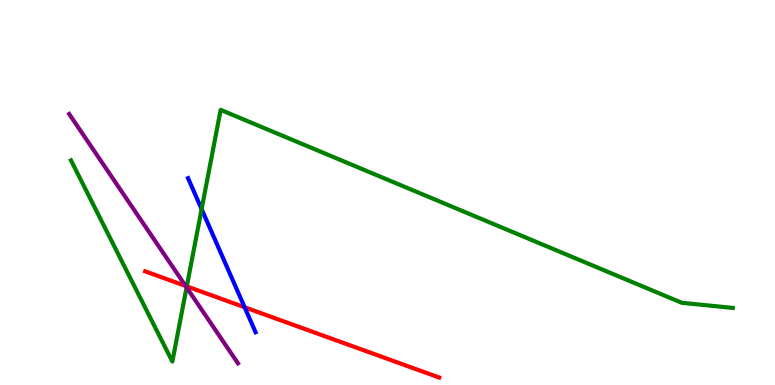[{'lines': ['blue', 'red'], 'intersections': [{'x': 3.16, 'y': 2.02}]}, {'lines': ['green', 'red'], 'intersections': [{'x': 2.41, 'y': 2.56}]}, {'lines': ['purple', 'red'], 'intersections': [{'x': 2.39, 'y': 2.57}]}, {'lines': ['blue', 'green'], 'intersections': [{'x': 2.6, 'y': 4.57}]}, {'lines': ['blue', 'purple'], 'intersections': []}, {'lines': ['green', 'purple'], 'intersections': [{'x': 2.41, 'y': 2.53}]}]